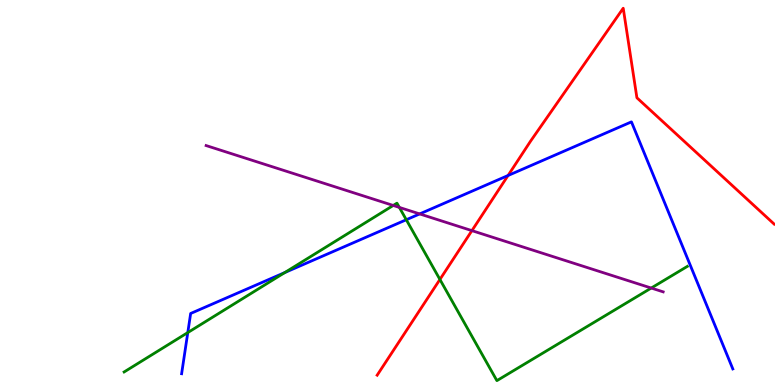[{'lines': ['blue', 'red'], 'intersections': [{'x': 6.56, 'y': 5.44}]}, {'lines': ['green', 'red'], 'intersections': [{'x': 5.68, 'y': 2.74}]}, {'lines': ['purple', 'red'], 'intersections': [{'x': 6.09, 'y': 4.01}]}, {'lines': ['blue', 'green'], 'intersections': [{'x': 2.42, 'y': 1.36}, {'x': 3.67, 'y': 2.92}, {'x': 5.24, 'y': 4.29}]}, {'lines': ['blue', 'purple'], 'intersections': [{'x': 5.42, 'y': 4.44}]}, {'lines': ['green', 'purple'], 'intersections': [{'x': 5.07, 'y': 4.66}, {'x': 5.15, 'y': 4.61}, {'x': 8.4, 'y': 2.52}]}]